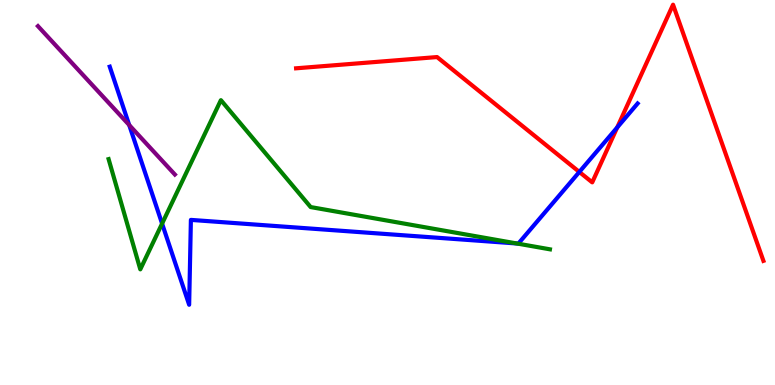[{'lines': ['blue', 'red'], 'intersections': [{'x': 7.48, 'y': 5.53}, {'x': 7.96, 'y': 6.69}]}, {'lines': ['green', 'red'], 'intersections': []}, {'lines': ['purple', 'red'], 'intersections': []}, {'lines': ['blue', 'green'], 'intersections': [{'x': 2.09, 'y': 4.19}, {'x': 6.67, 'y': 3.68}]}, {'lines': ['blue', 'purple'], 'intersections': [{'x': 1.67, 'y': 6.75}]}, {'lines': ['green', 'purple'], 'intersections': []}]